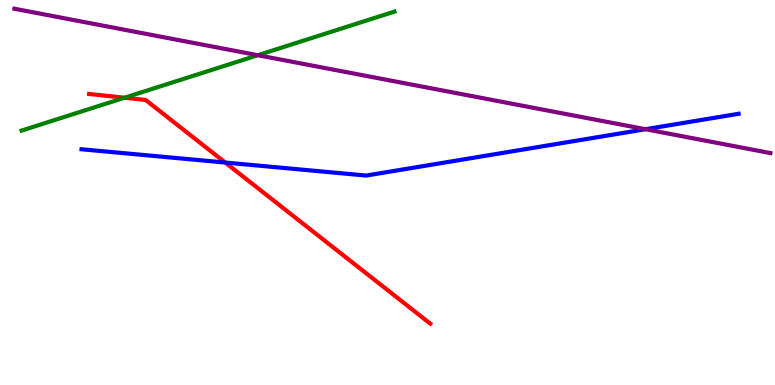[{'lines': ['blue', 'red'], 'intersections': [{'x': 2.91, 'y': 5.78}]}, {'lines': ['green', 'red'], 'intersections': [{'x': 1.61, 'y': 7.46}]}, {'lines': ['purple', 'red'], 'intersections': []}, {'lines': ['blue', 'green'], 'intersections': []}, {'lines': ['blue', 'purple'], 'intersections': [{'x': 8.33, 'y': 6.64}]}, {'lines': ['green', 'purple'], 'intersections': [{'x': 3.33, 'y': 8.57}]}]